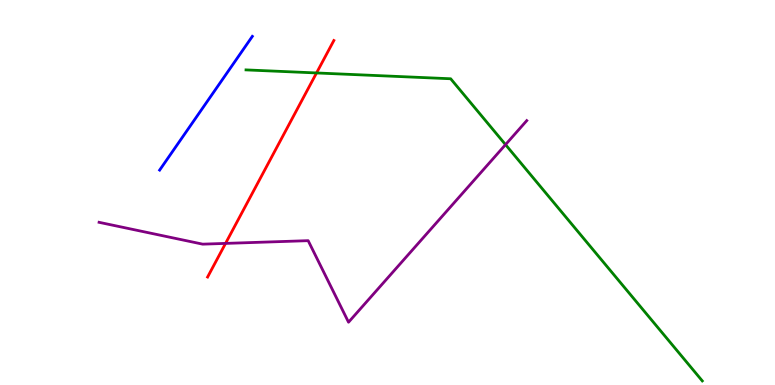[{'lines': ['blue', 'red'], 'intersections': []}, {'lines': ['green', 'red'], 'intersections': [{'x': 4.08, 'y': 8.11}]}, {'lines': ['purple', 'red'], 'intersections': [{'x': 2.91, 'y': 3.68}]}, {'lines': ['blue', 'green'], 'intersections': []}, {'lines': ['blue', 'purple'], 'intersections': []}, {'lines': ['green', 'purple'], 'intersections': [{'x': 6.52, 'y': 6.24}]}]